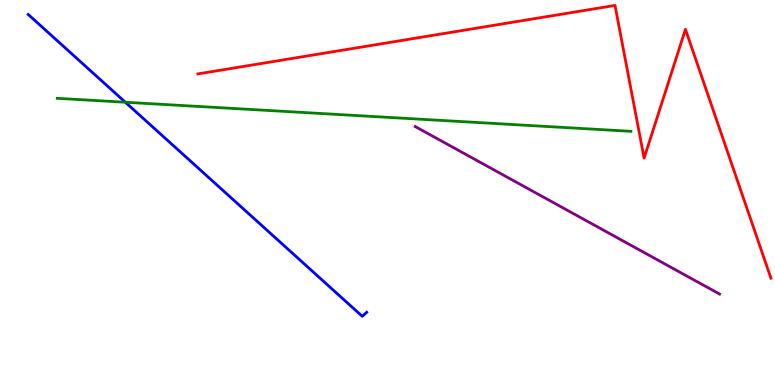[{'lines': ['blue', 'red'], 'intersections': []}, {'lines': ['green', 'red'], 'intersections': []}, {'lines': ['purple', 'red'], 'intersections': []}, {'lines': ['blue', 'green'], 'intersections': [{'x': 1.62, 'y': 7.34}]}, {'lines': ['blue', 'purple'], 'intersections': []}, {'lines': ['green', 'purple'], 'intersections': []}]